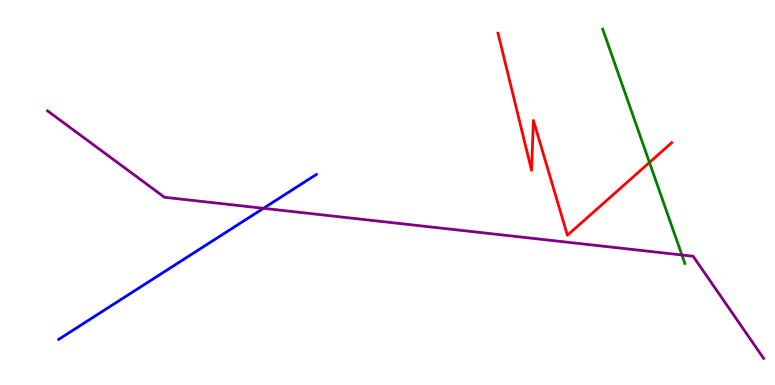[{'lines': ['blue', 'red'], 'intersections': []}, {'lines': ['green', 'red'], 'intersections': [{'x': 8.38, 'y': 5.78}]}, {'lines': ['purple', 'red'], 'intersections': []}, {'lines': ['blue', 'green'], 'intersections': []}, {'lines': ['blue', 'purple'], 'intersections': [{'x': 3.4, 'y': 4.59}]}, {'lines': ['green', 'purple'], 'intersections': [{'x': 8.8, 'y': 3.38}]}]